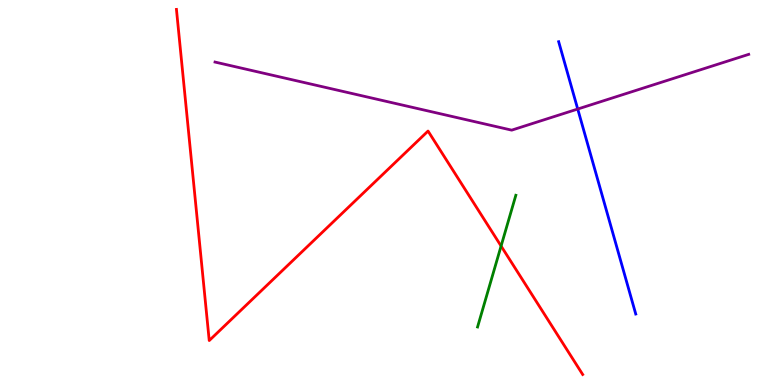[{'lines': ['blue', 'red'], 'intersections': []}, {'lines': ['green', 'red'], 'intersections': [{'x': 6.47, 'y': 3.61}]}, {'lines': ['purple', 'red'], 'intersections': []}, {'lines': ['blue', 'green'], 'intersections': []}, {'lines': ['blue', 'purple'], 'intersections': [{'x': 7.45, 'y': 7.17}]}, {'lines': ['green', 'purple'], 'intersections': []}]